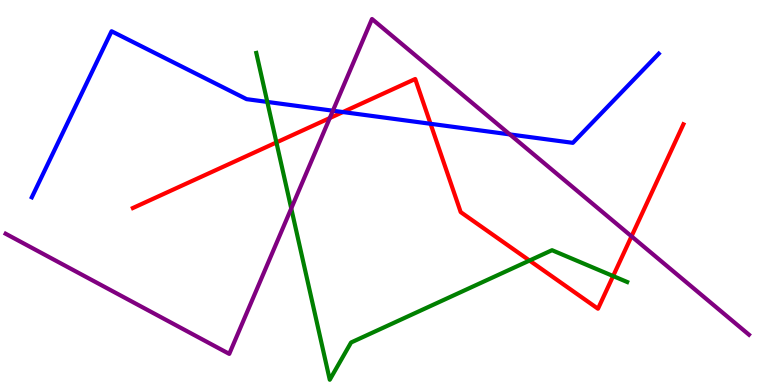[{'lines': ['blue', 'red'], 'intersections': [{'x': 4.42, 'y': 7.09}, {'x': 5.56, 'y': 6.78}]}, {'lines': ['green', 'red'], 'intersections': [{'x': 3.57, 'y': 6.3}, {'x': 6.83, 'y': 3.23}, {'x': 7.91, 'y': 2.83}]}, {'lines': ['purple', 'red'], 'intersections': [{'x': 4.26, 'y': 6.93}, {'x': 8.15, 'y': 3.86}]}, {'lines': ['blue', 'green'], 'intersections': [{'x': 3.45, 'y': 7.35}]}, {'lines': ['blue', 'purple'], 'intersections': [{'x': 4.3, 'y': 7.12}, {'x': 6.58, 'y': 6.51}]}, {'lines': ['green', 'purple'], 'intersections': [{'x': 3.76, 'y': 4.59}]}]